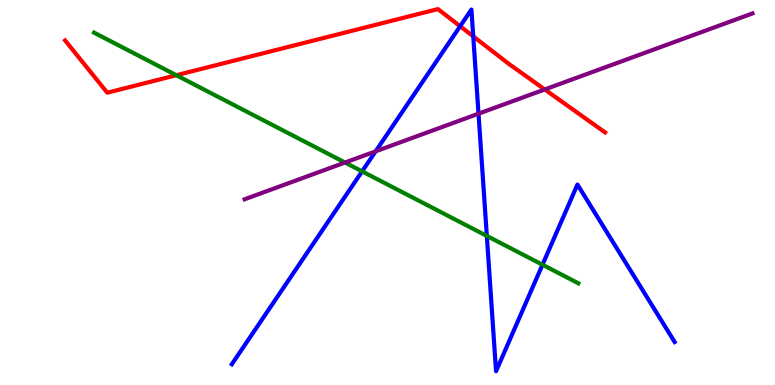[{'lines': ['blue', 'red'], 'intersections': [{'x': 5.94, 'y': 9.32}, {'x': 6.11, 'y': 9.06}]}, {'lines': ['green', 'red'], 'intersections': [{'x': 2.28, 'y': 8.05}]}, {'lines': ['purple', 'red'], 'intersections': [{'x': 7.03, 'y': 7.68}]}, {'lines': ['blue', 'green'], 'intersections': [{'x': 4.67, 'y': 5.55}, {'x': 6.28, 'y': 3.87}, {'x': 7.0, 'y': 3.12}]}, {'lines': ['blue', 'purple'], 'intersections': [{'x': 4.85, 'y': 6.07}, {'x': 6.17, 'y': 7.05}]}, {'lines': ['green', 'purple'], 'intersections': [{'x': 4.45, 'y': 5.78}]}]